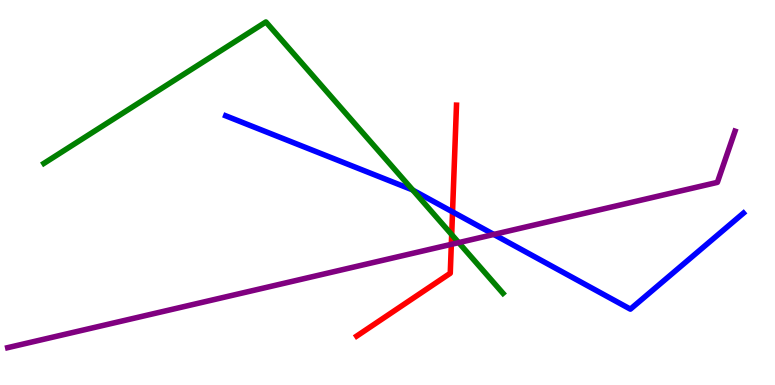[{'lines': ['blue', 'red'], 'intersections': [{'x': 5.84, 'y': 4.5}]}, {'lines': ['green', 'red'], 'intersections': [{'x': 5.83, 'y': 3.91}]}, {'lines': ['purple', 'red'], 'intersections': [{'x': 5.82, 'y': 3.65}]}, {'lines': ['blue', 'green'], 'intersections': [{'x': 5.33, 'y': 5.06}]}, {'lines': ['blue', 'purple'], 'intersections': [{'x': 6.37, 'y': 3.91}]}, {'lines': ['green', 'purple'], 'intersections': [{'x': 5.92, 'y': 3.7}]}]